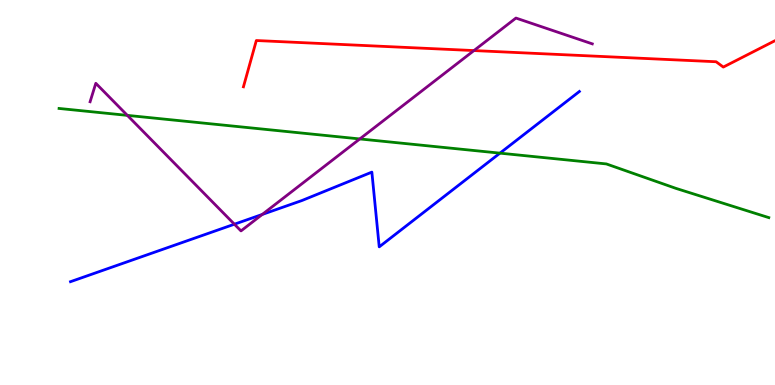[{'lines': ['blue', 'red'], 'intersections': []}, {'lines': ['green', 'red'], 'intersections': []}, {'lines': ['purple', 'red'], 'intersections': [{'x': 6.12, 'y': 8.69}]}, {'lines': ['blue', 'green'], 'intersections': [{'x': 6.45, 'y': 6.02}]}, {'lines': ['blue', 'purple'], 'intersections': [{'x': 3.02, 'y': 4.18}, {'x': 3.38, 'y': 4.43}]}, {'lines': ['green', 'purple'], 'intersections': [{'x': 1.64, 'y': 7.0}, {'x': 4.64, 'y': 6.39}]}]